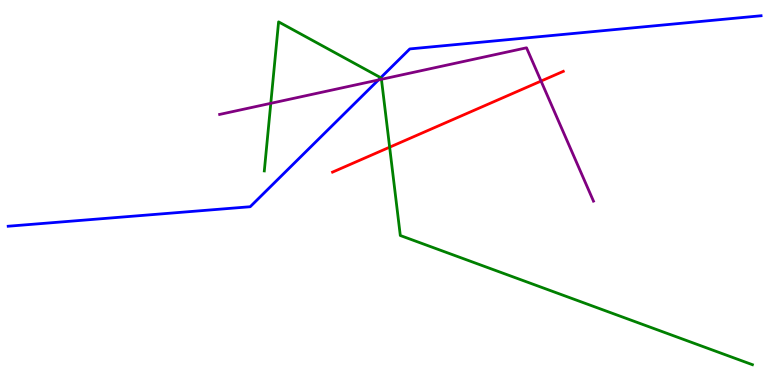[{'lines': ['blue', 'red'], 'intersections': []}, {'lines': ['green', 'red'], 'intersections': [{'x': 5.03, 'y': 6.18}]}, {'lines': ['purple', 'red'], 'intersections': [{'x': 6.98, 'y': 7.89}]}, {'lines': ['blue', 'green'], 'intersections': [{'x': 4.91, 'y': 7.98}]}, {'lines': ['blue', 'purple'], 'intersections': [{'x': 4.88, 'y': 7.92}]}, {'lines': ['green', 'purple'], 'intersections': [{'x': 3.49, 'y': 7.32}, {'x': 4.92, 'y': 7.94}]}]